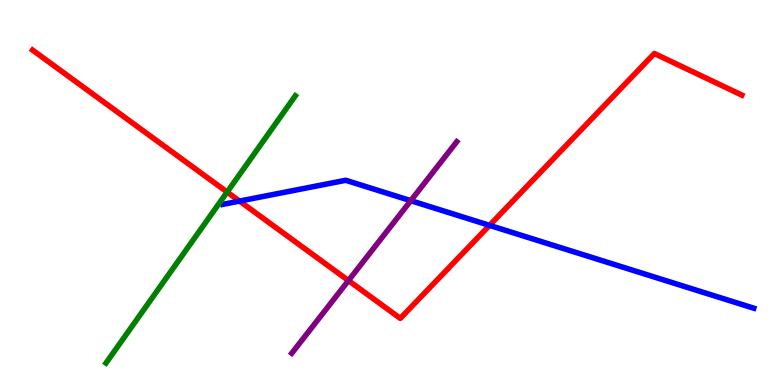[{'lines': ['blue', 'red'], 'intersections': [{'x': 3.09, 'y': 4.78}, {'x': 6.32, 'y': 4.15}]}, {'lines': ['green', 'red'], 'intersections': [{'x': 2.93, 'y': 5.01}]}, {'lines': ['purple', 'red'], 'intersections': [{'x': 4.5, 'y': 2.71}]}, {'lines': ['blue', 'green'], 'intersections': []}, {'lines': ['blue', 'purple'], 'intersections': [{'x': 5.3, 'y': 4.79}]}, {'lines': ['green', 'purple'], 'intersections': []}]